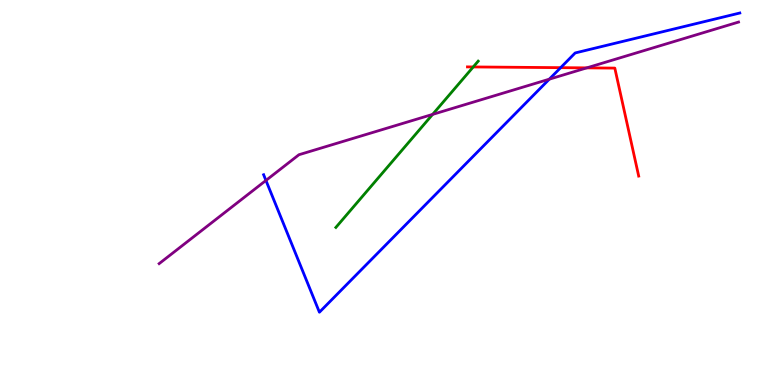[{'lines': ['blue', 'red'], 'intersections': [{'x': 7.23, 'y': 8.24}]}, {'lines': ['green', 'red'], 'intersections': [{'x': 6.11, 'y': 8.26}]}, {'lines': ['purple', 'red'], 'intersections': [{'x': 7.57, 'y': 8.24}]}, {'lines': ['blue', 'green'], 'intersections': []}, {'lines': ['blue', 'purple'], 'intersections': [{'x': 3.43, 'y': 5.31}, {'x': 7.09, 'y': 7.94}]}, {'lines': ['green', 'purple'], 'intersections': [{'x': 5.58, 'y': 7.03}]}]